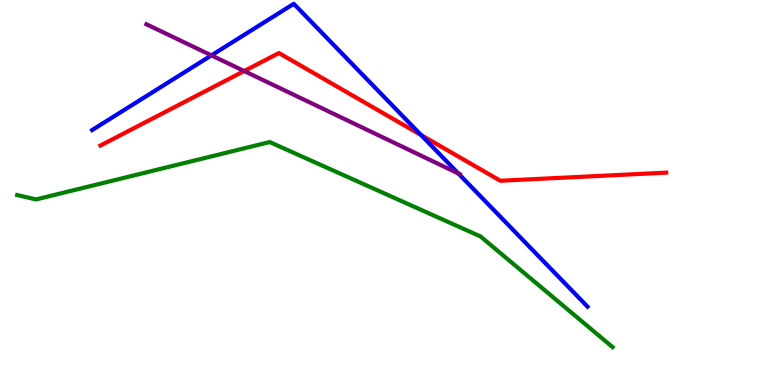[{'lines': ['blue', 'red'], 'intersections': [{'x': 5.43, 'y': 6.49}]}, {'lines': ['green', 'red'], 'intersections': []}, {'lines': ['purple', 'red'], 'intersections': [{'x': 3.15, 'y': 8.15}]}, {'lines': ['blue', 'green'], 'intersections': []}, {'lines': ['blue', 'purple'], 'intersections': [{'x': 2.73, 'y': 8.56}, {'x': 5.91, 'y': 5.49}]}, {'lines': ['green', 'purple'], 'intersections': []}]